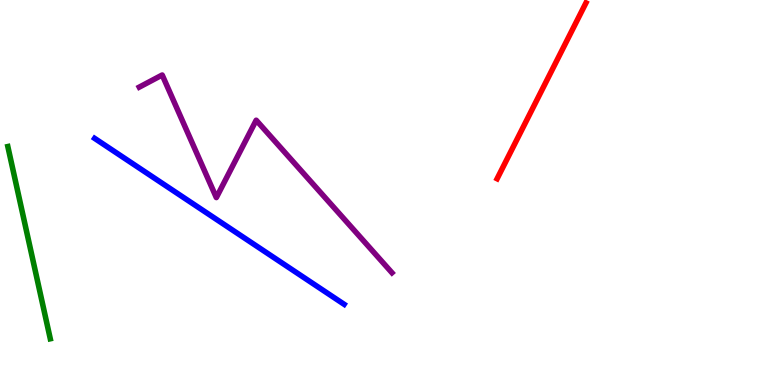[{'lines': ['blue', 'red'], 'intersections': []}, {'lines': ['green', 'red'], 'intersections': []}, {'lines': ['purple', 'red'], 'intersections': []}, {'lines': ['blue', 'green'], 'intersections': []}, {'lines': ['blue', 'purple'], 'intersections': []}, {'lines': ['green', 'purple'], 'intersections': []}]